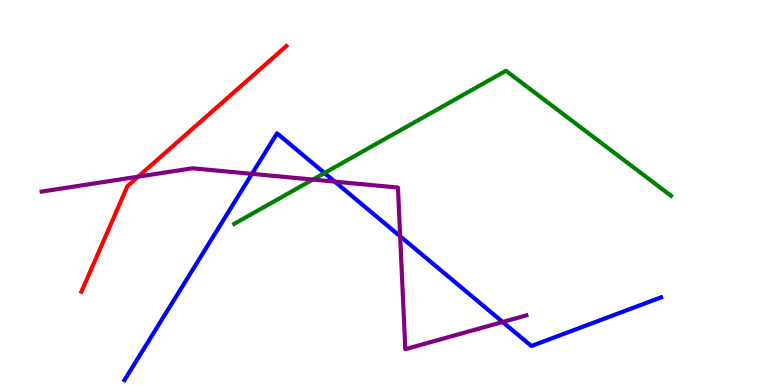[{'lines': ['blue', 'red'], 'intersections': []}, {'lines': ['green', 'red'], 'intersections': []}, {'lines': ['purple', 'red'], 'intersections': [{'x': 1.78, 'y': 5.41}]}, {'lines': ['blue', 'green'], 'intersections': [{'x': 4.19, 'y': 5.51}]}, {'lines': ['blue', 'purple'], 'intersections': [{'x': 3.25, 'y': 5.48}, {'x': 4.32, 'y': 5.28}, {'x': 5.16, 'y': 3.86}, {'x': 6.49, 'y': 1.64}]}, {'lines': ['green', 'purple'], 'intersections': [{'x': 4.04, 'y': 5.34}]}]